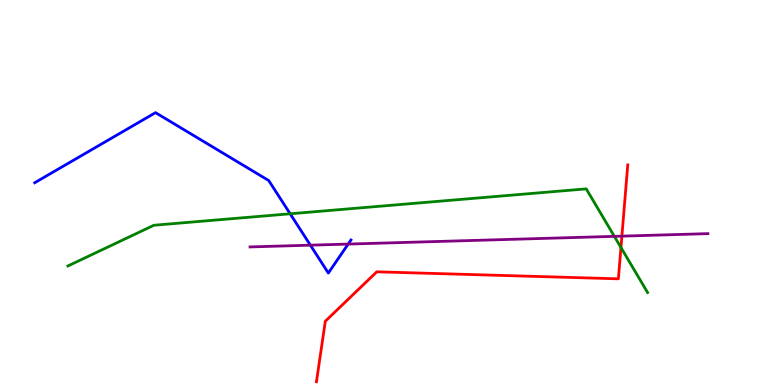[{'lines': ['blue', 'red'], 'intersections': []}, {'lines': ['green', 'red'], 'intersections': [{'x': 8.01, 'y': 3.57}]}, {'lines': ['purple', 'red'], 'intersections': [{'x': 8.02, 'y': 3.87}]}, {'lines': ['blue', 'green'], 'intersections': [{'x': 3.74, 'y': 4.45}]}, {'lines': ['blue', 'purple'], 'intersections': [{'x': 4.0, 'y': 3.63}, {'x': 4.49, 'y': 3.66}]}, {'lines': ['green', 'purple'], 'intersections': [{'x': 7.93, 'y': 3.86}]}]